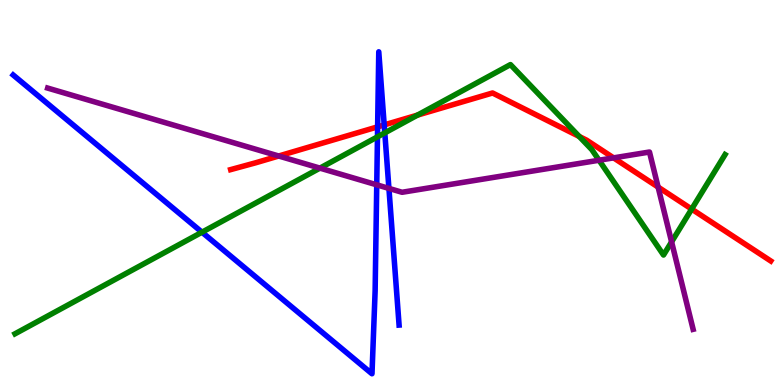[{'lines': ['blue', 'red'], 'intersections': [{'x': 4.87, 'y': 6.71}, {'x': 4.96, 'y': 6.76}]}, {'lines': ['green', 'red'], 'intersections': [{'x': 5.39, 'y': 7.01}, {'x': 7.47, 'y': 6.46}, {'x': 8.92, 'y': 4.57}]}, {'lines': ['purple', 'red'], 'intersections': [{'x': 3.6, 'y': 5.95}, {'x': 7.92, 'y': 5.9}, {'x': 8.49, 'y': 5.14}]}, {'lines': ['blue', 'green'], 'intersections': [{'x': 2.61, 'y': 3.97}, {'x': 4.87, 'y': 6.45}, {'x': 4.97, 'y': 6.55}]}, {'lines': ['blue', 'purple'], 'intersections': [{'x': 4.86, 'y': 5.2}, {'x': 5.02, 'y': 5.11}]}, {'lines': ['green', 'purple'], 'intersections': [{'x': 4.13, 'y': 5.63}, {'x': 7.73, 'y': 5.84}, {'x': 8.67, 'y': 3.72}]}]